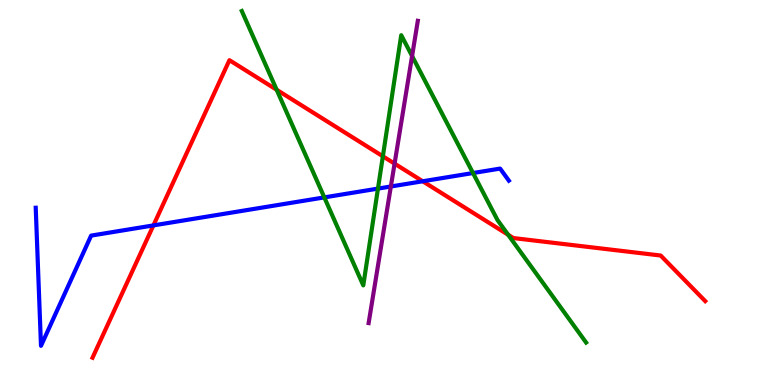[{'lines': ['blue', 'red'], 'intersections': [{'x': 1.98, 'y': 4.15}, {'x': 5.45, 'y': 5.29}]}, {'lines': ['green', 'red'], 'intersections': [{'x': 3.57, 'y': 7.67}, {'x': 4.94, 'y': 5.94}, {'x': 6.56, 'y': 3.9}]}, {'lines': ['purple', 'red'], 'intersections': [{'x': 5.09, 'y': 5.75}]}, {'lines': ['blue', 'green'], 'intersections': [{'x': 4.18, 'y': 4.87}, {'x': 4.88, 'y': 5.1}, {'x': 6.1, 'y': 5.51}]}, {'lines': ['blue', 'purple'], 'intersections': [{'x': 5.04, 'y': 5.16}]}, {'lines': ['green', 'purple'], 'intersections': [{'x': 5.32, 'y': 8.54}]}]